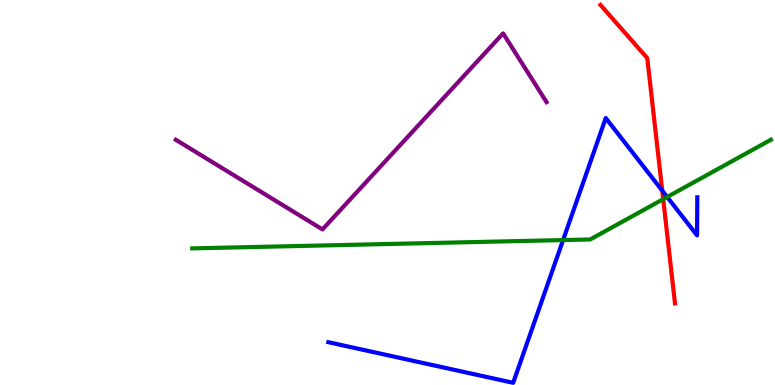[{'lines': ['blue', 'red'], 'intersections': [{'x': 8.55, 'y': 5.05}]}, {'lines': ['green', 'red'], 'intersections': [{'x': 8.56, 'y': 4.83}]}, {'lines': ['purple', 'red'], 'intersections': []}, {'lines': ['blue', 'green'], 'intersections': [{'x': 7.27, 'y': 3.76}, {'x': 8.61, 'y': 4.88}]}, {'lines': ['blue', 'purple'], 'intersections': []}, {'lines': ['green', 'purple'], 'intersections': []}]